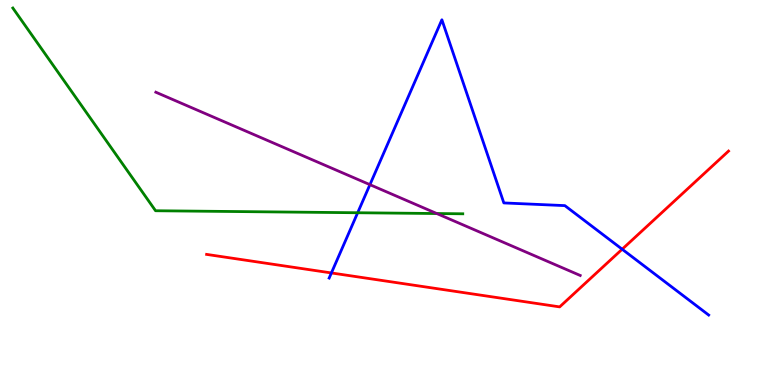[{'lines': ['blue', 'red'], 'intersections': [{'x': 4.28, 'y': 2.91}, {'x': 8.03, 'y': 3.53}]}, {'lines': ['green', 'red'], 'intersections': []}, {'lines': ['purple', 'red'], 'intersections': []}, {'lines': ['blue', 'green'], 'intersections': [{'x': 4.62, 'y': 4.47}]}, {'lines': ['blue', 'purple'], 'intersections': [{'x': 4.77, 'y': 5.2}]}, {'lines': ['green', 'purple'], 'intersections': [{'x': 5.64, 'y': 4.45}]}]